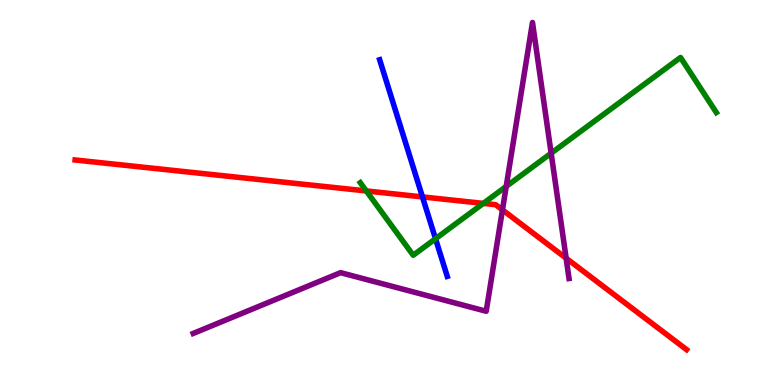[{'lines': ['blue', 'red'], 'intersections': [{'x': 5.45, 'y': 4.89}]}, {'lines': ['green', 'red'], 'intersections': [{'x': 4.73, 'y': 5.04}, {'x': 6.24, 'y': 4.72}]}, {'lines': ['purple', 'red'], 'intersections': [{'x': 6.48, 'y': 4.55}, {'x': 7.3, 'y': 3.29}]}, {'lines': ['blue', 'green'], 'intersections': [{'x': 5.62, 'y': 3.8}]}, {'lines': ['blue', 'purple'], 'intersections': []}, {'lines': ['green', 'purple'], 'intersections': [{'x': 6.53, 'y': 5.16}, {'x': 7.11, 'y': 6.02}]}]